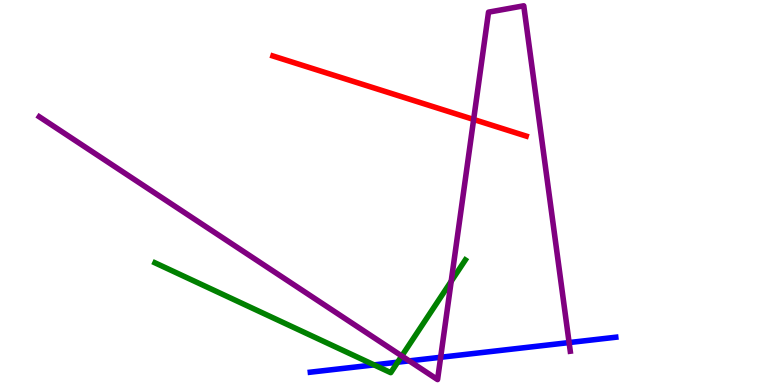[{'lines': ['blue', 'red'], 'intersections': []}, {'lines': ['green', 'red'], 'intersections': []}, {'lines': ['purple', 'red'], 'intersections': [{'x': 6.11, 'y': 6.9}]}, {'lines': ['blue', 'green'], 'intersections': [{'x': 4.83, 'y': 0.522}, {'x': 5.13, 'y': 0.592}]}, {'lines': ['blue', 'purple'], 'intersections': [{'x': 5.28, 'y': 0.627}, {'x': 5.69, 'y': 0.72}, {'x': 7.34, 'y': 1.1}]}, {'lines': ['green', 'purple'], 'intersections': [{'x': 5.18, 'y': 0.754}, {'x': 5.82, 'y': 2.69}]}]